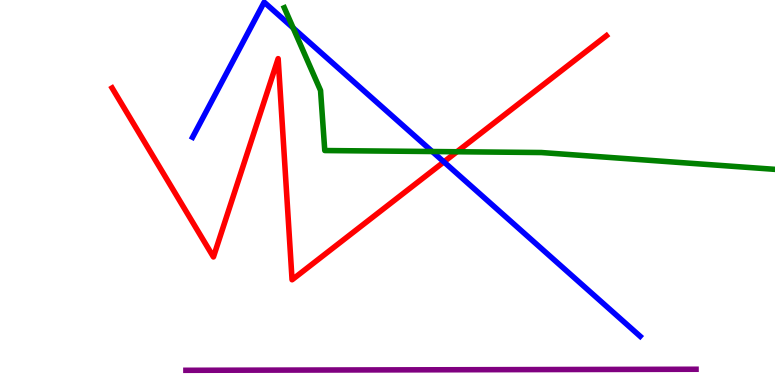[{'lines': ['blue', 'red'], 'intersections': [{'x': 5.73, 'y': 5.8}]}, {'lines': ['green', 'red'], 'intersections': [{'x': 5.9, 'y': 6.06}]}, {'lines': ['purple', 'red'], 'intersections': []}, {'lines': ['blue', 'green'], 'intersections': [{'x': 3.78, 'y': 9.27}, {'x': 5.58, 'y': 6.06}]}, {'lines': ['blue', 'purple'], 'intersections': []}, {'lines': ['green', 'purple'], 'intersections': []}]